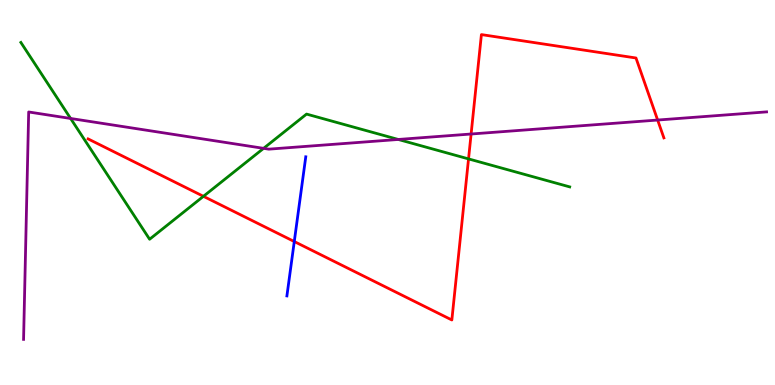[{'lines': ['blue', 'red'], 'intersections': [{'x': 3.8, 'y': 3.73}]}, {'lines': ['green', 'red'], 'intersections': [{'x': 2.62, 'y': 4.9}, {'x': 6.05, 'y': 5.87}]}, {'lines': ['purple', 'red'], 'intersections': [{'x': 6.08, 'y': 6.52}, {'x': 8.49, 'y': 6.88}]}, {'lines': ['blue', 'green'], 'intersections': []}, {'lines': ['blue', 'purple'], 'intersections': []}, {'lines': ['green', 'purple'], 'intersections': [{'x': 0.911, 'y': 6.92}, {'x': 3.4, 'y': 6.15}, {'x': 5.14, 'y': 6.38}]}]